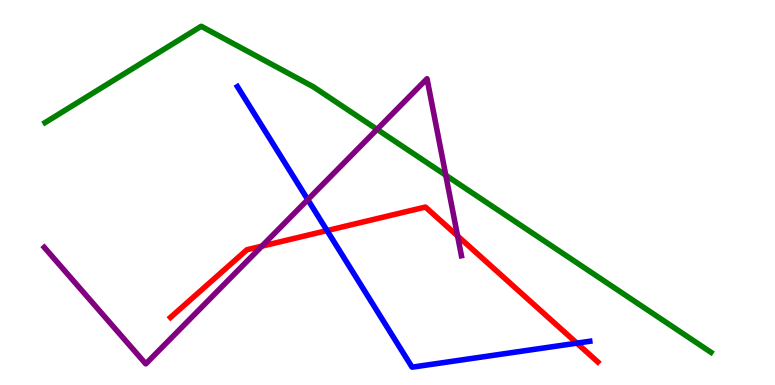[{'lines': ['blue', 'red'], 'intersections': [{'x': 4.22, 'y': 4.01}, {'x': 7.44, 'y': 1.09}]}, {'lines': ['green', 'red'], 'intersections': []}, {'lines': ['purple', 'red'], 'intersections': [{'x': 3.38, 'y': 3.61}, {'x': 5.9, 'y': 3.87}]}, {'lines': ['blue', 'green'], 'intersections': []}, {'lines': ['blue', 'purple'], 'intersections': [{'x': 3.97, 'y': 4.82}]}, {'lines': ['green', 'purple'], 'intersections': [{'x': 4.87, 'y': 6.64}, {'x': 5.75, 'y': 5.45}]}]